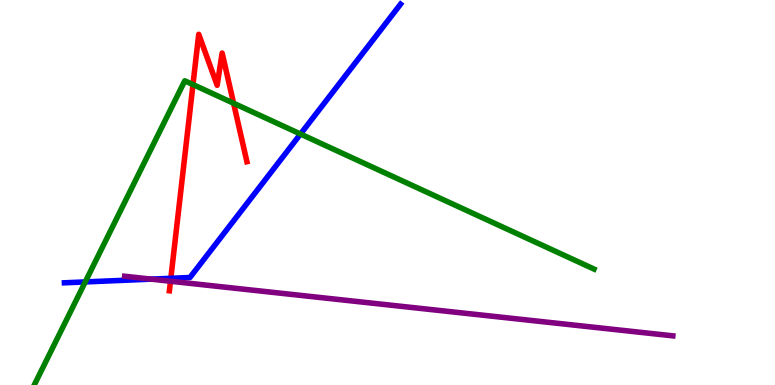[{'lines': ['blue', 'red'], 'intersections': [{'x': 2.2, 'y': 2.77}]}, {'lines': ['green', 'red'], 'intersections': [{'x': 2.49, 'y': 7.8}, {'x': 3.01, 'y': 7.32}]}, {'lines': ['purple', 'red'], 'intersections': [{'x': 2.2, 'y': 2.7}]}, {'lines': ['blue', 'green'], 'intersections': [{'x': 1.1, 'y': 2.68}, {'x': 3.88, 'y': 6.52}]}, {'lines': ['blue', 'purple'], 'intersections': [{'x': 1.95, 'y': 2.75}]}, {'lines': ['green', 'purple'], 'intersections': []}]